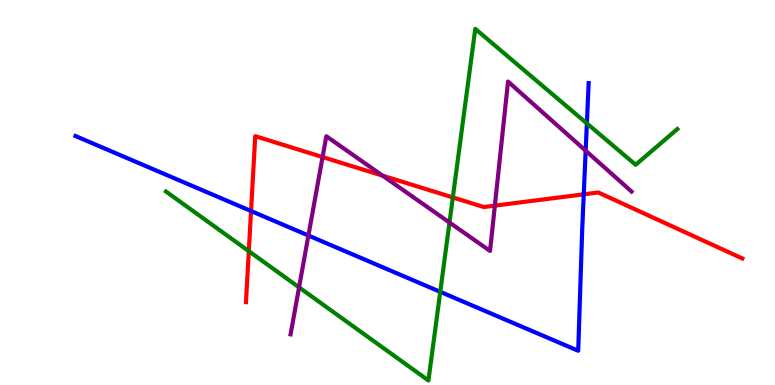[{'lines': ['blue', 'red'], 'intersections': [{'x': 3.24, 'y': 4.52}, {'x': 7.53, 'y': 4.95}]}, {'lines': ['green', 'red'], 'intersections': [{'x': 3.21, 'y': 3.48}, {'x': 5.84, 'y': 4.87}]}, {'lines': ['purple', 'red'], 'intersections': [{'x': 4.16, 'y': 5.92}, {'x': 4.94, 'y': 5.44}, {'x': 6.39, 'y': 4.66}]}, {'lines': ['blue', 'green'], 'intersections': [{'x': 5.68, 'y': 2.42}, {'x': 7.57, 'y': 6.79}]}, {'lines': ['blue', 'purple'], 'intersections': [{'x': 3.98, 'y': 3.88}, {'x': 7.56, 'y': 6.09}]}, {'lines': ['green', 'purple'], 'intersections': [{'x': 3.86, 'y': 2.54}, {'x': 5.8, 'y': 4.22}]}]